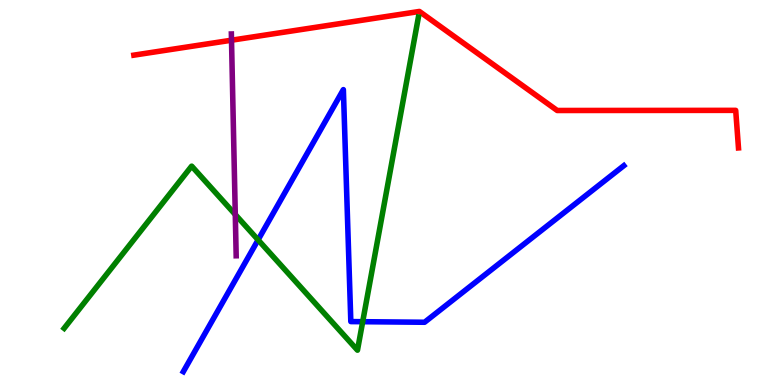[{'lines': ['blue', 'red'], 'intersections': []}, {'lines': ['green', 'red'], 'intersections': []}, {'lines': ['purple', 'red'], 'intersections': [{'x': 2.99, 'y': 8.96}]}, {'lines': ['blue', 'green'], 'intersections': [{'x': 3.33, 'y': 3.77}, {'x': 4.68, 'y': 1.64}]}, {'lines': ['blue', 'purple'], 'intersections': []}, {'lines': ['green', 'purple'], 'intersections': [{'x': 3.04, 'y': 4.43}]}]